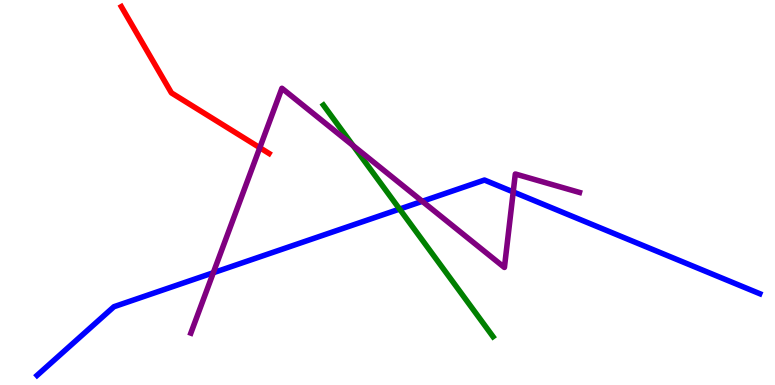[{'lines': ['blue', 'red'], 'intersections': []}, {'lines': ['green', 'red'], 'intersections': []}, {'lines': ['purple', 'red'], 'intersections': [{'x': 3.35, 'y': 6.16}]}, {'lines': ['blue', 'green'], 'intersections': [{'x': 5.16, 'y': 4.57}]}, {'lines': ['blue', 'purple'], 'intersections': [{'x': 2.75, 'y': 2.92}, {'x': 5.45, 'y': 4.77}, {'x': 6.62, 'y': 5.02}]}, {'lines': ['green', 'purple'], 'intersections': [{'x': 4.56, 'y': 6.22}]}]